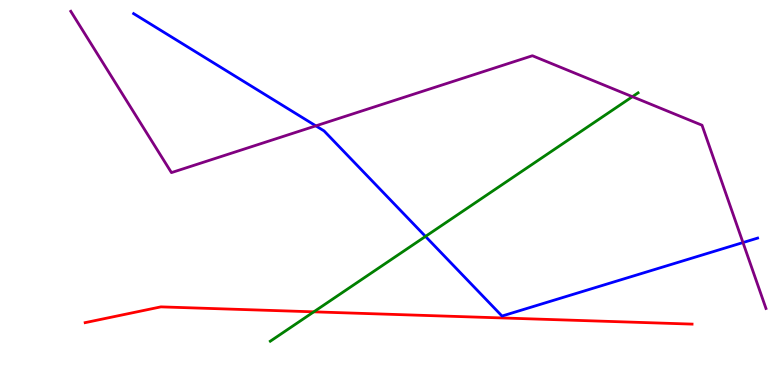[{'lines': ['blue', 'red'], 'intersections': []}, {'lines': ['green', 'red'], 'intersections': [{'x': 4.05, 'y': 1.9}]}, {'lines': ['purple', 'red'], 'intersections': []}, {'lines': ['blue', 'green'], 'intersections': [{'x': 5.49, 'y': 3.86}]}, {'lines': ['blue', 'purple'], 'intersections': [{'x': 4.08, 'y': 6.73}, {'x': 9.59, 'y': 3.7}]}, {'lines': ['green', 'purple'], 'intersections': [{'x': 8.16, 'y': 7.49}]}]